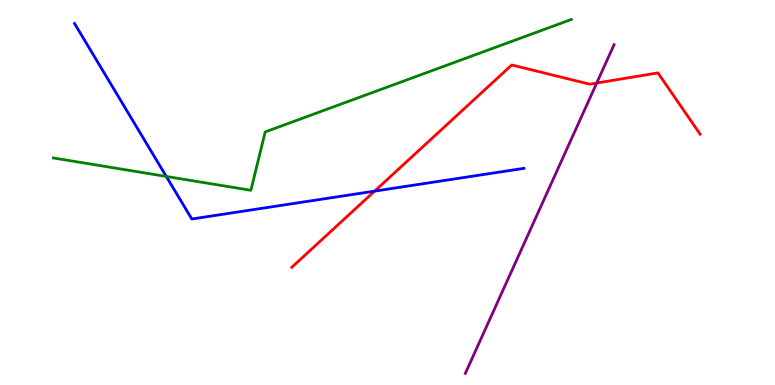[{'lines': ['blue', 'red'], 'intersections': [{'x': 4.83, 'y': 5.04}]}, {'lines': ['green', 'red'], 'intersections': []}, {'lines': ['purple', 'red'], 'intersections': [{'x': 7.7, 'y': 7.84}]}, {'lines': ['blue', 'green'], 'intersections': [{'x': 2.15, 'y': 5.42}]}, {'lines': ['blue', 'purple'], 'intersections': []}, {'lines': ['green', 'purple'], 'intersections': []}]